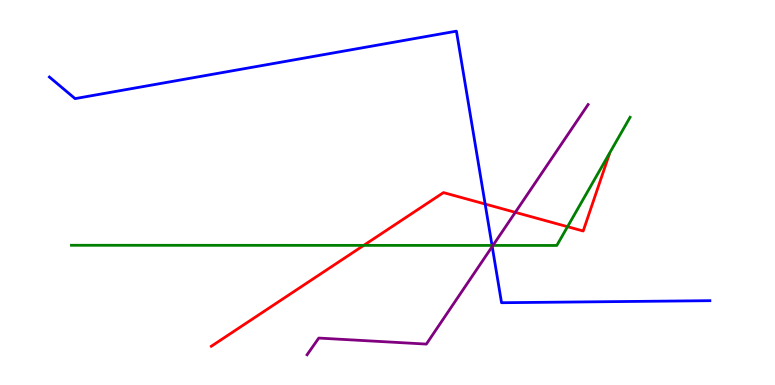[{'lines': ['blue', 'red'], 'intersections': [{'x': 6.26, 'y': 4.7}]}, {'lines': ['green', 'red'], 'intersections': [{'x': 4.69, 'y': 3.63}, {'x': 7.32, 'y': 4.11}]}, {'lines': ['purple', 'red'], 'intersections': [{'x': 6.65, 'y': 4.48}]}, {'lines': ['blue', 'green'], 'intersections': [{'x': 6.35, 'y': 3.63}]}, {'lines': ['blue', 'purple'], 'intersections': [{'x': 6.35, 'y': 3.6}]}, {'lines': ['green', 'purple'], 'intersections': [{'x': 6.36, 'y': 3.63}]}]